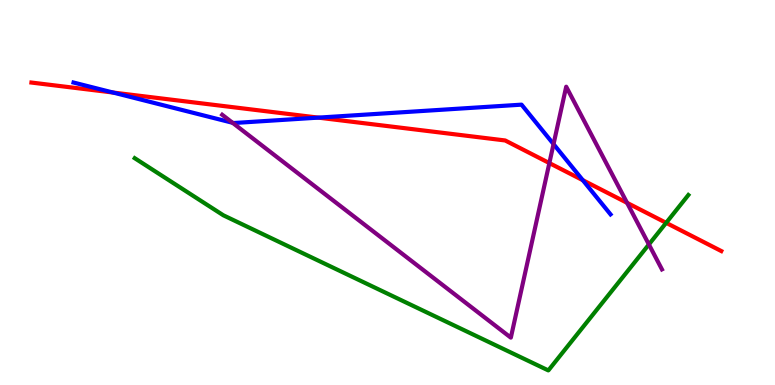[{'lines': ['blue', 'red'], 'intersections': [{'x': 1.46, 'y': 7.6}, {'x': 4.11, 'y': 6.94}, {'x': 7.52, 'y': 5.32}]}, {'lines': ['green', 'red'], 'intersections': [{'x': 8.6, 'y': 4.21}]}, {'lines': ['purple', 'red'], 'intersections': [{'x': 7.09, 'y': 5.76}, {'x': 8.09, 'y': 4.73}]}, {'lines': ['blue', 'green'], 'intersections': []}, {'lines': ['blue', 'purple'], 'intersections': [{'x': 3.0, 'y': 6.81}, {'x': 7.14, 'y': 6.26}]}, {'lines': ['green', 'purple'], 'intersections': [{'x': 8.37, 'y': 3.65}]}]